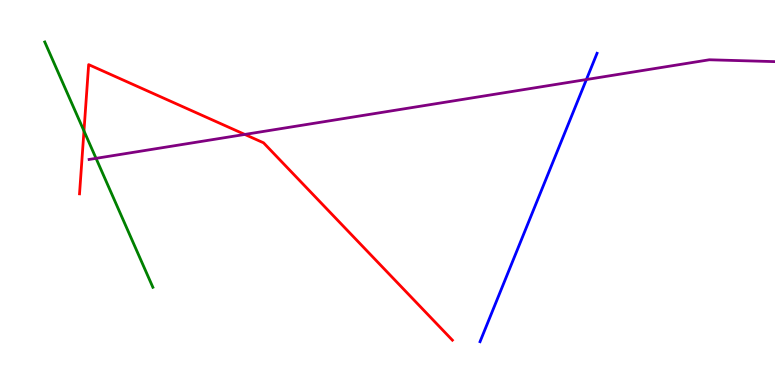[{'lines': ['blue', 'red'], 'intersections': []}, {'lines': ['green', 'red'], 'intersections': [{'x': 1.08, 'y': 6.6}]}, {'lines': ['purple', 'red'], 'intersections': [{'x': 3.16, 'y': 6.51}]}, {'lines': ['blue', 'green'], 'intersections': []}, {'lines': ['blue', 'purple'], 'intersections': [{'x': 7.57, 'y': 7.93}]}, {'lines': ['green', 'purple'], 'intersections': [{'x': 1.24, 'y': 5.89}]}]